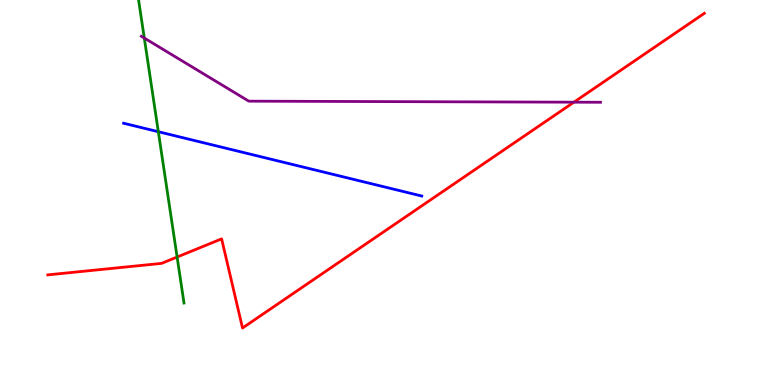[{'lines': ['blue', 'red'], 'intersections': []}, {'lines': ['green', 'red'], 'intersections': [{'x': 2.29, 'y': 3.32}]}, {'lines': ['purple', 'red'], 'intersections': [{'x': 7.41, 'y': 7.35}]}, {'lines': ['blue', 'green'], 'intersections': [{'x': 2.04, 'y': 6.58}]}, {'lines': ['blue', 'purple'], 'intersections': []}, {'lines': ['green', 'purple'], 'intersections': [{'x': 1.86, 'y': 9.01}]}]